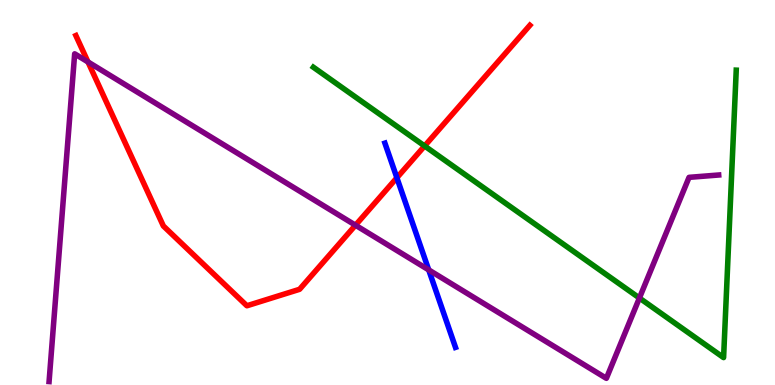[{'lines': ['blue', 'red'], 'intersections': [{'x': 5.12, 'y': 5.38}]}, {'lines': ['green', 'red'], 'intersections': [{'x': 5.48, 'y': 6.21}]}, {'lines': ['purple', 'red'], 'intersections': [{'x': 1.14, 'y': 8.39}, {'x': 4.59, 'y': 4.15}]}, {'lines': ['blue', 'green'], 'intersections': []}, {'lines': ['blue', 'purple'], 'intersections': [{'x': 5.53, 'y': 2.99}]}, {'lines': ['green', 'purple'], 'intersections': [{'x': 8.25, 'y': 2.26}]}]